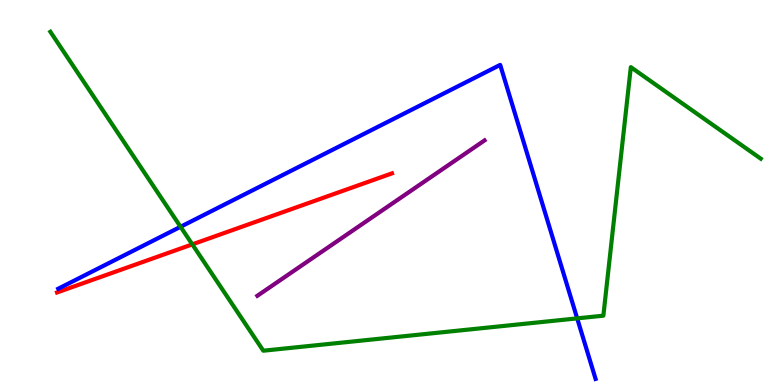[{'lines': ['blue', 'red'], 'intersections': []}, {'lines': ['green', 'red'], 'intersections': [{'x': 2.48, 'y': 3.65}]}, {'lines': ['purple', 'red'], 'intersections': []}, {'lines': ['blue', 'green'], 'intersections': [{'x': 2.33, 'y': 4.11}, {'x': 7.45, 'y': 1.73}]}, {'lines': ['blue', 'purple'], 'intersections': []}, {'lines': ['green', 'purple'], 'intersections': []}]